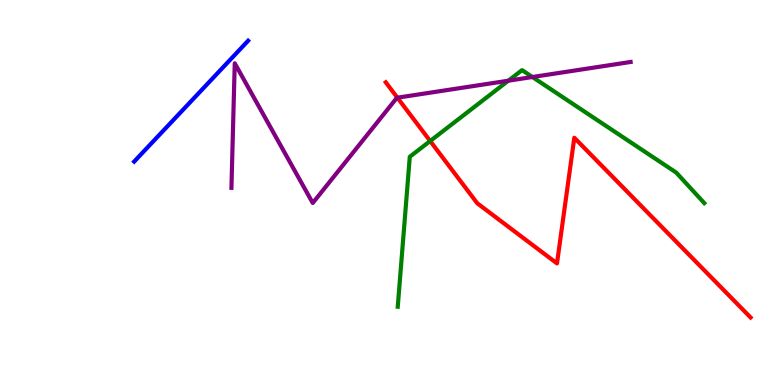[{'lines': ['blue', 'red'], 'intersections': []}, {'lines': ['green', 'red'], 'intersections': [{'x': 5.55, 'y': 6.34}]}, {'lines': ['purple', 'red'], 'intersections': [{'x': 5.13, 'y': 7.46}]}, {'lines': ['blue', 'green'], 'intersections': []}, {'lines': ['blue', 'purple'], 'intersections': []}, {'lines': ['green', 'purple'], 'intersections': [{'x': 6.56, 'y': 7.9}, {'x': 6.87, 'y': 8.0}]}]